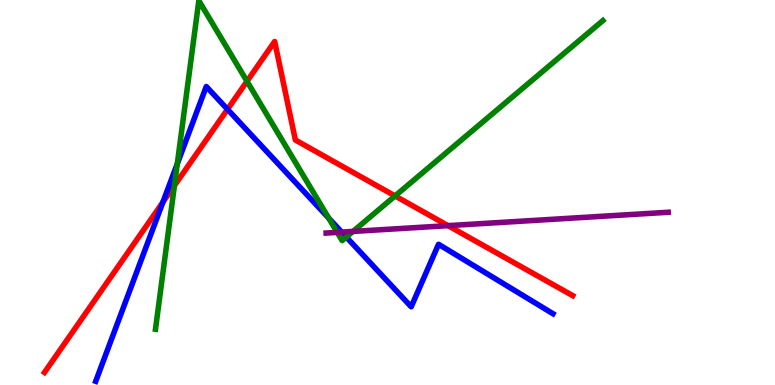[{'lines': ['blue', 'red'], 'intersections': [{'x': 2.1, 'y': 4.75}, {'x': 2.94, 'y': 7.16}]}, {'lines': ['green', 'red'], 'intersections': [{'x': 2.25, 'y': 5.18}, {'x': 3.19, 'y': 7.89}, {'x': 5.1, 'y': 4.91}]}, {'lines': ['purple', 'red'], 'intersections': [{'x': 5.78, 'y': 4.14}]}, {'lines': ['blue', 'green'], 'intersections': [{'x': 2.29, 'y': 5.75}, {'x': 4.24, 'y': 4.33}, {'x': 4.47, 'y': 3.84}]}, {'lines': ['blue', 'purple'], 'intersections': [{'x': 4.41, 'y': 3.97}]}, {'lines': ['green', 'purple'], 'intersections': [{'x': 4.35, 'y': 3.96}, {'x': 4.55, 'y': 3.99}]}]